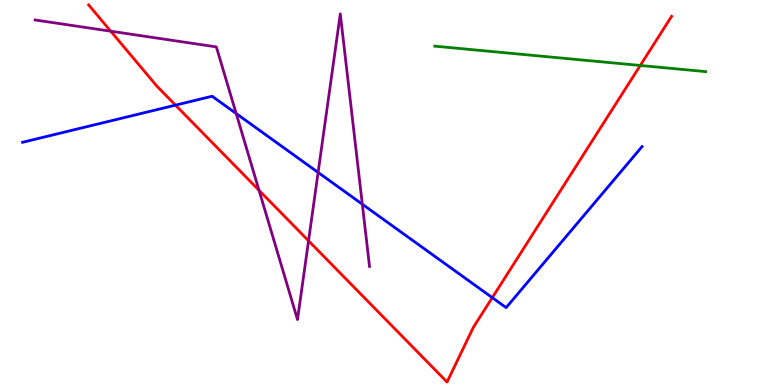[{'lines': ['blue', 'red'], 'intersections': [{'x': 2.26, 'y': 7.27}, {'x': 6.35, 'y': 2.27}]}, {'lines': ['green', 'red'], 'intersections': [{'x': 8.26, 'y': 8.3}]}, {'lines': ['purple', 'red'], 'intersections': [{'x': 1.43, 'y': 9.19}, {'x': 3.34, 'y': 5.06}, {'x': 3.98, 'y': 3.75}]}, {'lines': ['blue', 'green'], 'intersections': []}, {'lines': ['blue', 'purple'], 'intersections': [{'x': 3.05, 'y': 7.05}, {'x': 4.1, 'y': 5.52}, {'x': 4.68, 'y': 4.7}]}, {'lines': ['green', 'purple'], 'intersections': []}]